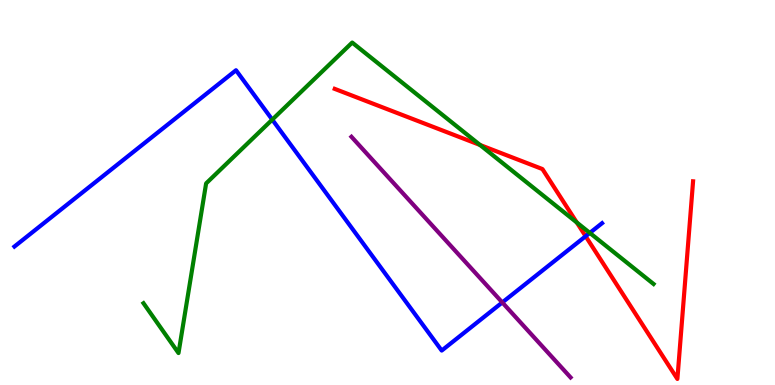[{'lines': ['blue', 'red'], 'intersections': [{'x': 7.56, 'y': 3.86}]}, {'lines': ['green', 'red'], 'intersections': [{'x': 6.19, 'y': 6.23}, {'x': 7.44, 'y': 4.22}]}, {'lines': ['purple', 'red'], 'intersections': []}, {'lines': ['blue', 'green'], 'intersections': [{'x': 3.51, 'y': 6.89}, {'x': 7.61, 'y': 3.95}]}, {'lines': ['blue', 'purple'], 'intersections': [{'x': 6.48, 'y': 2.14}]}, {'lines': ['green', 'purple'], 'intersections': []}]